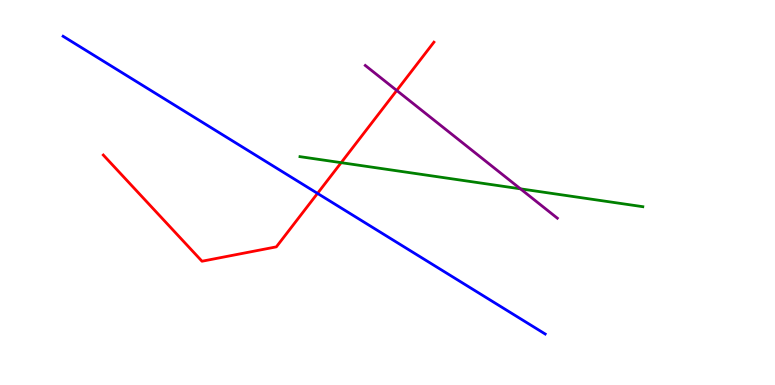[{'lines': ['blue', 'red'], 'intersections': [{'x': 4.1, 'y': 4.98}]}, {'lines': ['green', 'red'], 'intersections': [{'x': 4.4, 'y': 5.77}]}, {'lines': ['purple', 'red'], 'intersections': [{'x': 5.12, 'y': 7.65}]}, {'lines': ['blue', 'green'], 'intersections': []}, {'lines': ['blue', 'purple'], 'intersections': []}, {'lines': ['green', 'purple'], 'intersections': [{'x': 6.72, 'y': 5.1}]}]